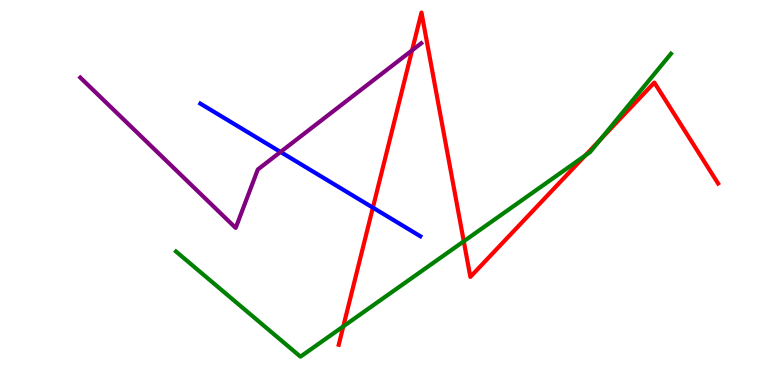[{'lines': ['blue', 'red'], 'intersections': [{'x': 4.81, 'y': 4.61}]}, {'lines': ['green', 'red'], 'intersections': [{'x': 4.43, 'y': 1.52}, {'x': 5.98, 'y': 3.73}, {'x': 7.55, 'y': 5.96}, {'x': 7.75, 'y': 6.37}]}, {'lines': ['purple', 'red'], 'intersections': [{'x': 5.32, 'y': 8.69}]}, {'lines': ['blue', 'green'], 'intersections': []}, {'lines': ['blue', 'purple'], 'intersections': [{'x': 3.62, 'y': 6.05}]}, {'lines': ['green', 'purple'], 'intersections': []}]